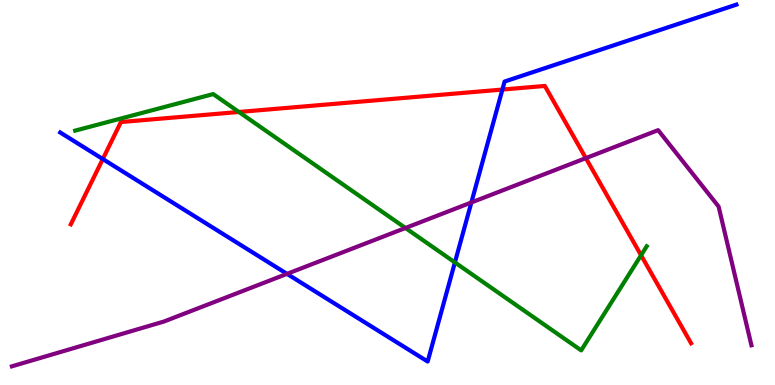[{'lines': ['blue', 'red'], 'intersections': [{'x': 1.33, 'y': 5.87}, {'x': 6.48, 'y': 7.67}]}, {'lines': ['green', 'red'], 'intersections': [{'x': 3.08, 'y': 7.09}, {'x': 8.27, 'y': 3.37}]}, {'lines': ['purple', 'red'], 'intersections': [{'x': 7.56, 'y': 5.89}]}, {'lines': ['blue', 'green'], 'intersections': [{'x': 5.87, 'y': 3.18}]}, {'lines': ['blue', 'purple'], 'intersections': [{'x': 3.7, 'y': 2.89}, {'x': 6.08, 'y': 4.74}]}, {'lines': ['green', 'purple'], 'intersections': [{'x': 5.23, 'y': 4.08}]}]